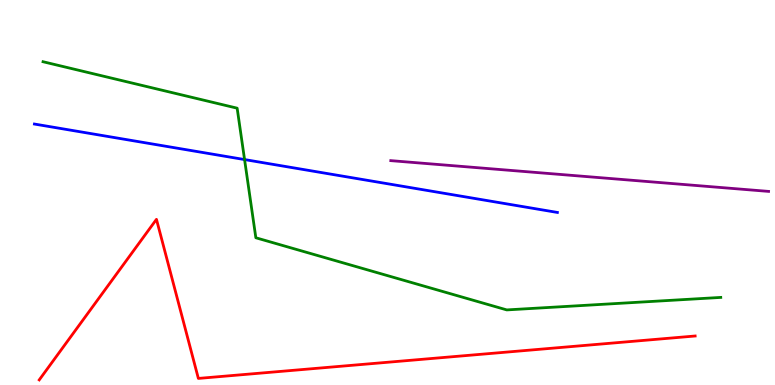[{'lines': ['blue', 'red'], 'intersections': []}, {'lines': ['green', 'red'], 'intersections': []}, {'lines': ['purple', 'red'], 'intersections': []}, {'lines': ['blue', 'green'], 'intersections': [{'x': 3.16, 'y': 5.86}]}, {'lines': ['blue', 'purple'], 'intersections': []}, {'lines': ['green', 'purple'], 'intersections': []}]